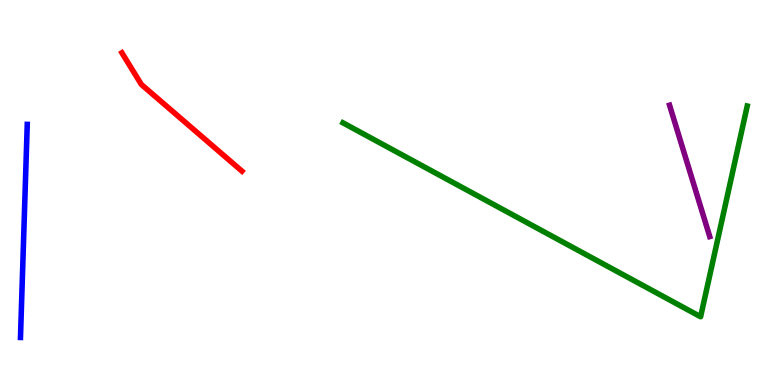[{'lines': ['blue', 'red'], 'intersections': []}, {'lines': ['green', 'red'], 'intersections': []}, {'lines': ['purple', 'red'], 'intersections': []}, {'lines': ['blue', 'green'], 'intersections': []}, {'lines': ['blue', 'purple'], 'intersections': []}, {'lines': ['green', 'purple'], 'intersections': []}]